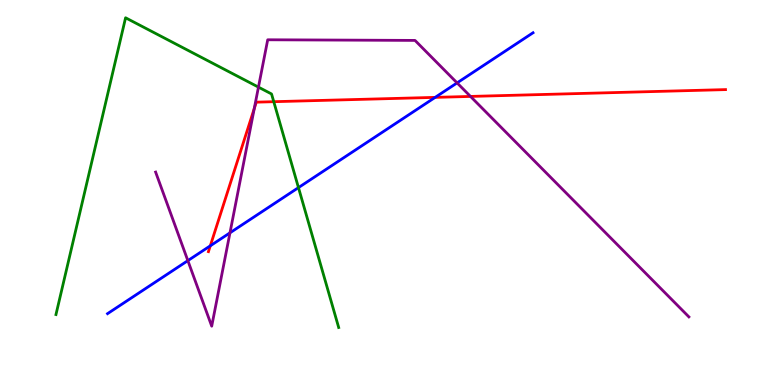[{'lines': ['blue', 'red'], 'intersections': [{'x': 2.71, 'y': 3.62}, {'x': 5.61, 'y': 7.47}]}, {'lines': ['green', 'red'], 'intersections': [{'x': 3.53, 'y': 7.36}]}, {'lines': ['purple', 'red'], 'intersections': [{'x': 3.28, 'y': 7.18}, {'x': 6.07, 'y': 7.5}]}, {'lines': ['blue', 'green'], 'intersections': [{'x': 3.85, 'y': 5.13}]}, {'lines': ['blue', 'purple'], 'intersections': [{'x': 2.42, 'y': 3.23}, {'x': 2.97, 'y': 3.95}, {'x': 5.9, 'y': 7.85}]}, {'lines': ['green', 'purple'], 'intersections': [{'x': 3.33, 'y': 7.74}]}]